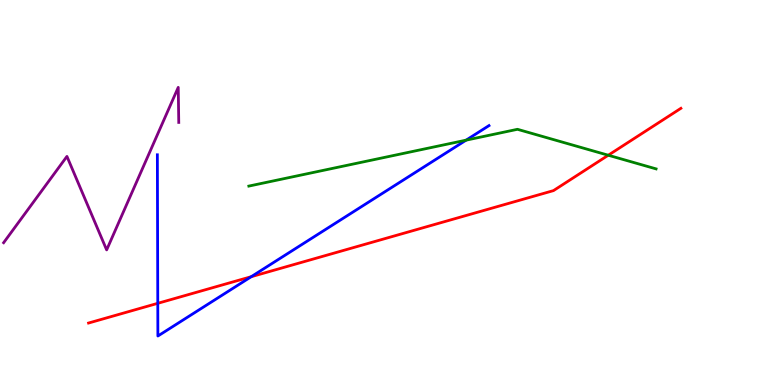[{'lines': ['blue', 'red'], 'intersections': [{'x': 2.04, 'y': 2.12}, {'x': 3.24, 'y': 2.81}]}, {'lines': ['green', 'red'], 'intersections': [{'x': 7.85, 'y': 5.97}]}, {'lines': ['purple', 'red'], 'intersections': []}, {'lines': ['blue', 'green'], 'intersections': [{'x': 6.01, 'y': 6.36}]}, {'lines': ['blue', 'purple'], 'intersections': []}, {'lines': ['green', 'purple'], 'intersections': []}]